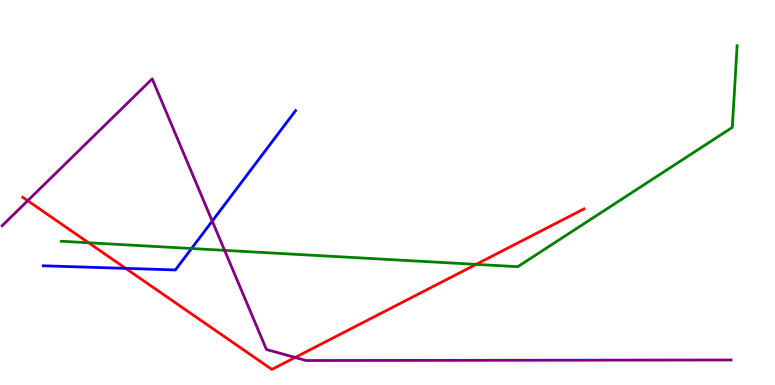[{'lines': ['blue', 'red'], 'intersections': [{'x': 1.62, 'y': 3.03}]}, {'lines': ['green', 'red'], 'intersections': [{'x': 1.14, 'y': 3.69}, {'x': 6.14, 'y': 3.13}]}, {'lines': ['purple', 'red'], 'intersections': [{'x': 0.358, 'y': 4.79}, {'x': 3.81, 'y': 0.715}]}, {'lines': ['blue', 'green'], 'intersections': [{'x': 2.47, 'y': 3.55}]}, {'lines': ['blue', 'purple'], 'intersections': [{'x': 2.74, 'y': 4.26}]}, {'lines': ['green', 'purple'], 'intersections': [{'x': 2.9, 'y': 3.5}]}]